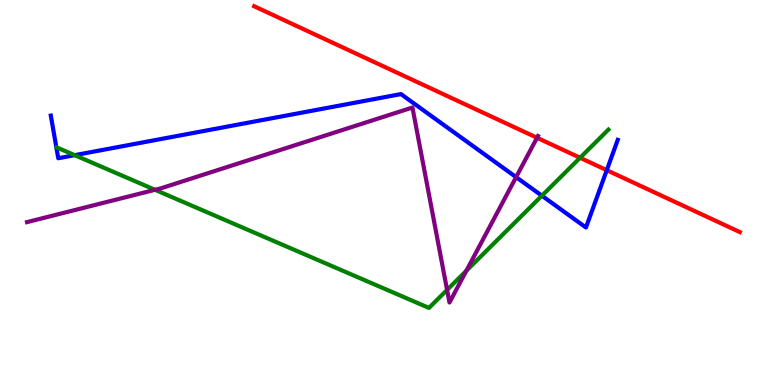[{'lines': ['blue', 'red'], 'intersections': [{'x': 7.83, 'y': 5.58}]}, {'lines': ['green', 'red'], 'intersections': [{'x': 7.48, 'y': 5.9}]}, {'lines': ['purple', 'red'], 'intersections': [{'x': 6.93, 'y': 6.42}]}, {'lines': ['blue', 'green'], 'intersections': [{'x': 0.964, 'y': 5.97}, {'x': 6.99, 'y': 4.92}]}, {'lines': ['blue', 'purple'], 'intersections': [{'x': 6.66, 'y': 5.4}]}, {'lines': ['green', 'purple'], 'intersections': [{'x': 2.0, 'y': 5.07}, {'x': 5.77, 'y': 2.47}, {'x': 6.02, 'y': 2.97}]}]